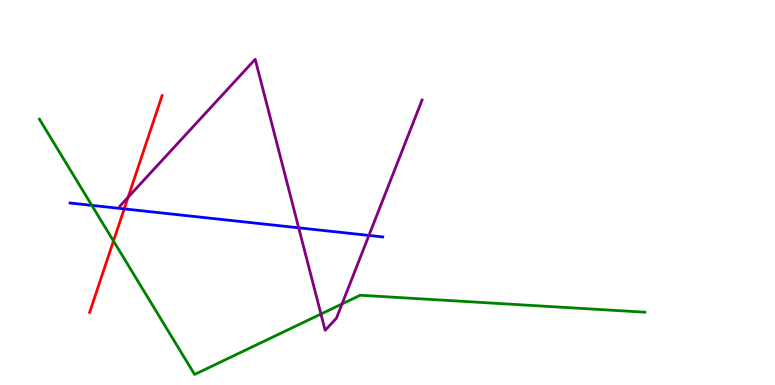[{'lines': ['blue', 'red'], 'intersections': [{'x': 1.6, 'y': 4.57}]}, {'lines': ['green', 'red'], 'intersections': [{'x': 1.46, 'y': 3.74}]}, {'lines': ['purple', 'red'], 'intersections': [{'x': 1.65, 'y': 4.88}]}, {'lines': ['blue', 'green'], 'intersections': [{'x': 1.18, 'y': 4.67}]}, {'lines': ['blue', 'purple'], 'intersections': [{'x': 3.85, 'y': 4.08}, {'x': 4.76, 'y': 3.88}]}, {'lines': ['green', 'purple'], 'intersections': [{'x': 4.14, 'y': 1.84}, {'x': 4.41, 'y': 2.11}]}]